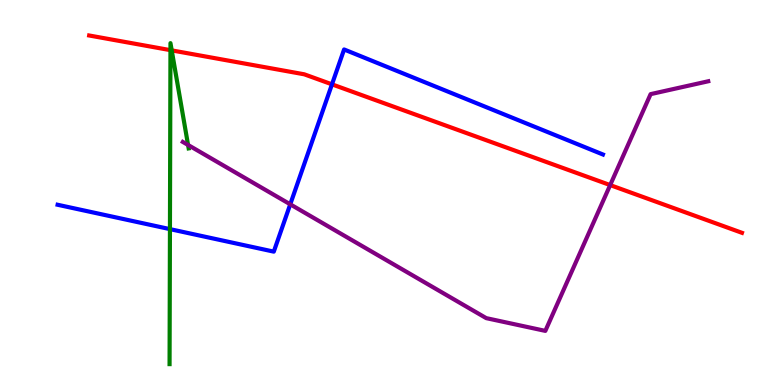[{'lines': ['blue', 'red'], 'intersections': [{'x': 4.28, 'y': 7.81}]}, {'lines': ['green', 'red'], 'intersections': [{'x': 2.2, 'y': 8.7}, {'x': 2.22, 'y': 8.69}]}, {'lines': ['purple', 'red'], 'intersections': [{'x': 7.87, 'y': 5.19}]}, {'lines': ['blue', 'green'], 'intersections': [{'x': 2.19, 'y': 4.05}]}, {'lines': ['blue', 'purple'], 'intersections': [{'x': 3.75, 'y': 4.69}]}, {'lines': ['green', 'purple'], 'intersections': [{'x': 2.43, 'y': 6.23}]}]